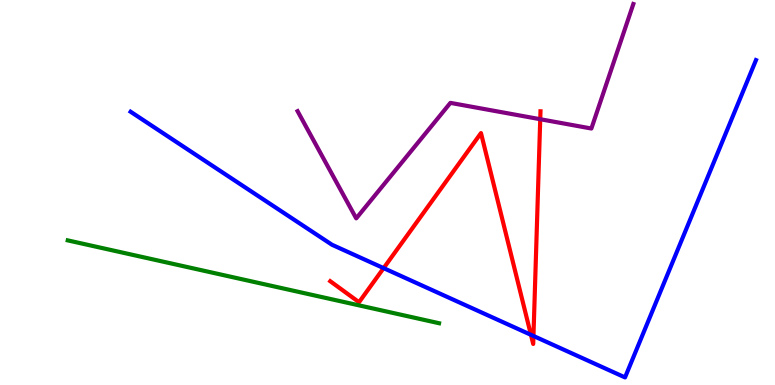[{'lines': ['blue', 'red'], 'intersections': [{'x': 4.95, 'y': 3.04}, {'x': 6.85, 'y': 1.3}, {'x': 6.88, 'y': 1.27}]}, {'lines': ['green', 'red'], 'intersections': []}, {'lines': ['purple', 'red'], 'intersections': [{'x': 6.97, 'y': 6.9}]}, {'lines': ['blue', 'green'], 'intersections': []}, {'lines': ['blue', 'purple'], 'intersections': []}, {'lines': ['green', 'purple'], 'intersections': []}]